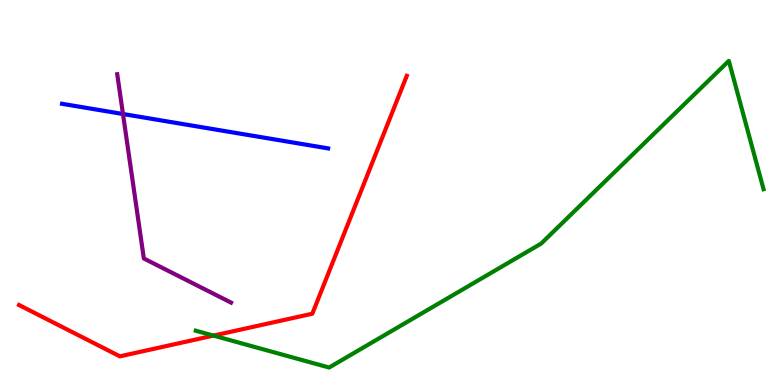[{'lines': ['blue', 'red'], 'intersections': []}, {'lines': ['green', 'red'], 'intersections': [{'x': 2.75, 'y': 1.28}]}, {'lines': ['purple', 'red'], 'intersections': []}, {'lines': ['blue', 'green'], 'intersections': []}, {'lines': ['blue', 'purple'], 'intersections': [{'x': 1.59, 'y': 7.04}]}, {'lines': ['green', 'purple'], 'intersections': []}]